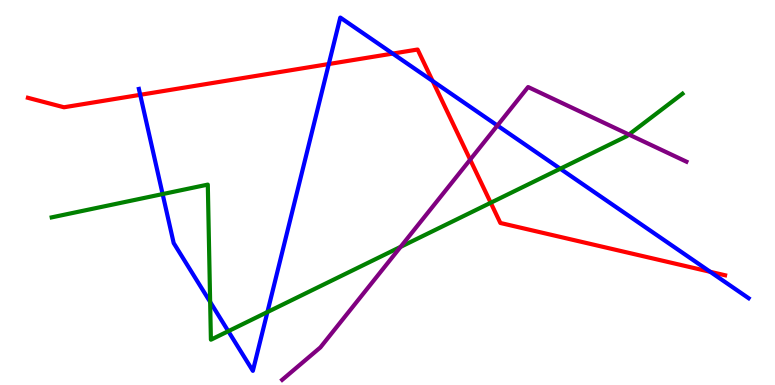[{'lines': ['blue', 'red'], 'intersections': [{'x': 1.81, 'y': 7.54}, {'x': 4.24, 'y': 8.34}, {'x': 5.07, 'y': 8.61}, {'x': 5.58, 'y': 7.9}, {'x': 9.16, 'y': 2.94}]}, {'lines': ['green', 'red'], 'intersections': [{'x': 6.33, 'y': 4.73}]}, {'lines': ['purple', 'red'], 'intersections': [{'x': 6.07, 'y': 5.85}]}, {'lines': ['blue', 'green'], 'intersections': [{'x': 2.1, 'y': 4.96}, {'x': 2.71, 'y': 2.16}, {'x': 2.95, 'y': 1.4}, {'x': 3.45, 'y': 1.89}, {'x': 7.23, 'y': 5.62}]}, {'lines': ['blue', 'purple'], 'intersections': [{'x': 6.42, 'y': 6.74}]}, {'lines': ['green', 'purple'], 'intersections': [{'x': 5.17, 'y': 3.59}, {'x': 8.11, 'y': 6.51}]}]